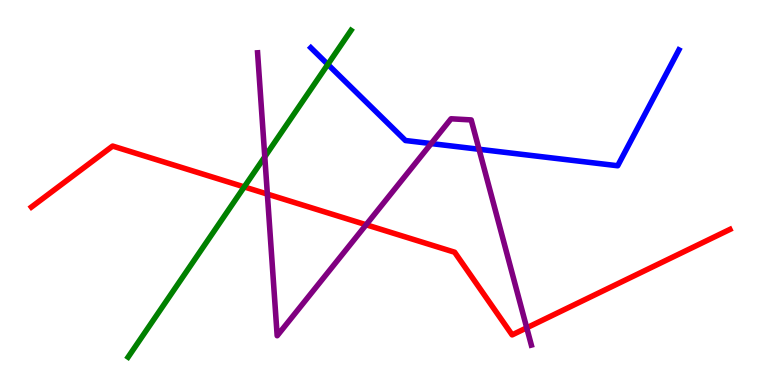[{'lines': ['blue', 'red'], 'intersections': []}, {'lines': ['green', 'red'], 'intersections': [{'x': 3.15, 'y': 5.15}]}, {'lines': ['purple', 'red'], 'intersections': [{'x': 3.45, 'y': 4.96}, {'x': 4.72, 'y': 4.16}, {'x': 6.8, 'y': 1.49}]}, {'lines': ['blue', 'green'], 'intersections': [{'x': 4.23, 'y': 8.33}]}, {'lines': ['blue', 'purple'], 'intersections': [{'x': 5.56, 'y': 6.27}, {'x': 6.18, 'y': 6.12}]}, {'lines': ['green', 'purple'], 'intersections': [{'x': 3.42, 'y': 5.93}]}]